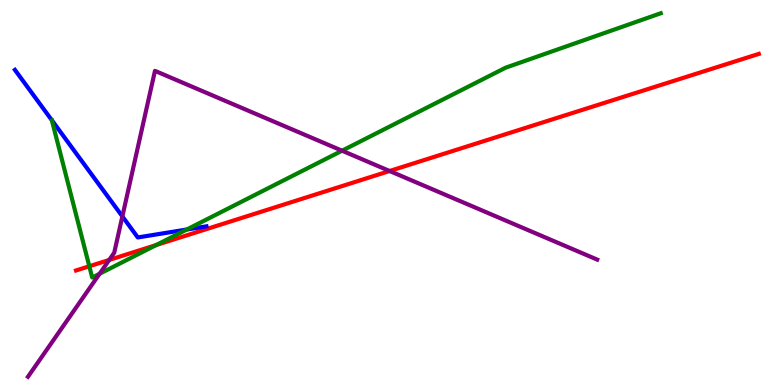[{'lines': ['blue', 'red'], 'intersections': []}, {'lines': ['green', 'red'], 'intersections': [{'x': 1.15, 'y': 3.08}, {'x': 2.02, 'y': 3.64}]}, {'lines': ['purple', 'red'], 'intersections': [{'x': 1.41, 'y': 3.25}, {'x': 5.03, 'y': 5.56}]}, {'lines': ['blue', 'green'], 'intersections': [{'x': 2.41, 'y': 4.04}]}, {'lines': ['blue', 'purple'], 'intersections': [{'x': 1.58, 'y': 4.38}]}, {'lines': ['green', 'purple'], 'intersections': [{'x': 1.29, 'y': 2.89}, {'x': 4.41, 'y': 6.09}]}]